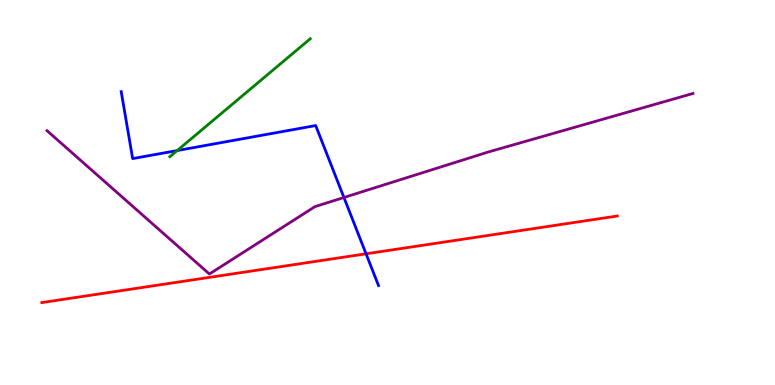[{'lines': ['blue', 'red'], 'intersections': [{'x': 4.72, 'y': 3.41}]}, {'lines': ['green', 'red'], 'intersections': []}, {'lines': ['purple', 'red'], 'intersections': []}, {'lines': ['blue', 'green'], 'intersections': [{'x': 2.29, 'y': 6.09}]}, {'lines': ['blue', 'purple'], 'intersections': [{'x': 4.44, 'y': 4.87}]}, {'lines': ['green', 'purple'], 'intersections': []}]